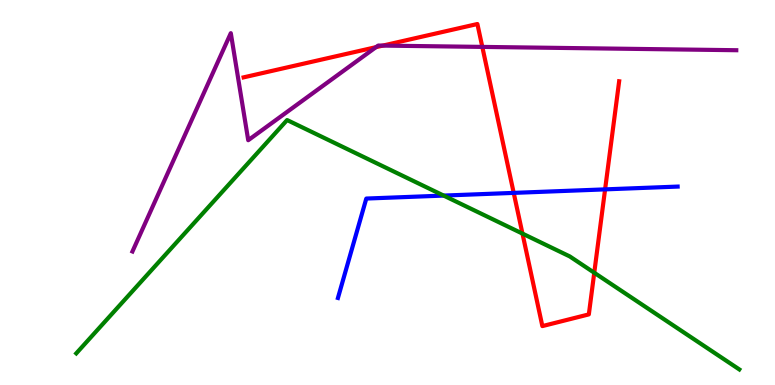[{'lines': ['blue', 'red'], 'intersections': [{'x': 6.63, 'y': 4.99}, {'x': 7.81, 'y': 5.08}]}, {'lines': ['green', 'red'], 'intersections': [{'x': 6.74, 'y': 3.93}, {'x': 7.67, 'y': 2.92}]}, {'lines': ['purple', 'red'], 'intersections': [{'x': 4.85, 'y': 8.78}, {'x': 4.94, 'y': 8.82}, {'x': 6.22, 'y': 8.78}]}, {'lines': ['blue', 'green'], 'intersections': [{'x': 5.72, 'y': 4.92}]}, {'lines': ['blue', 'purple'], 'intersections': []}, {'lines': ['green', 'purple'], 'intersections': []}]